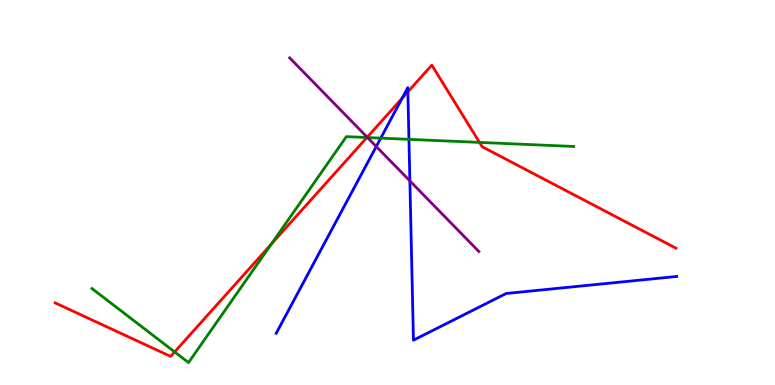[{'lines': ['blue', 'red'], 'intersections': [{'x': 5.19, 'y': 7.45}, {'x': 5.26, 'y': 7.61}]}, {'lines': ['green', 'red'], 'intersections': [{'x': 2.25, 'y': 0.859}, {'x': 3.5, 'y': 3.66}, {'x': 4.73, 'y': 6.43}, {'x': 6.19, 'y': 6.3}]}, {'lines': ['purple', 'red'], 'intersections': [{'x': 4.74, 'y': 6.44}]}, {'lines': ['blue', 'green'], 'intersections': [{'x': 4.91, 'y': 6.41}, {'x': 5.28, 'y': 6.38}]}, {'lines': ['blue', 'purple'], 'intersections': [{'x': 4.86, 'y': 6.19}, {'x': 5.29, 'y': 5.3}]}, {'lines': ['green', 'purple'], 'intersections': [{'x': 4.74, 'y': 6.43}]}]